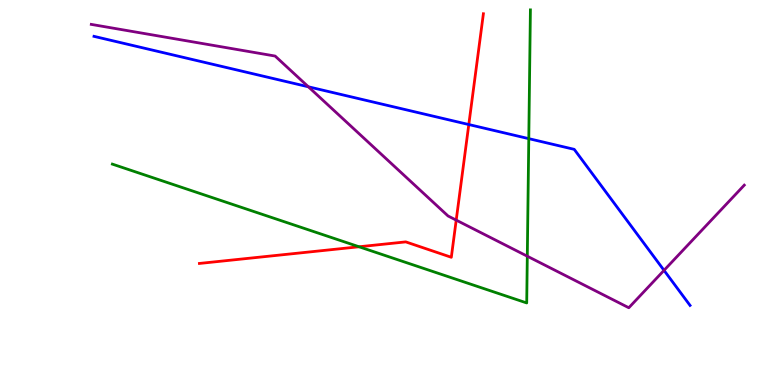[{'lines': ['blue', 'red'], 'intersections': [{'x': 6.05, 'y': 6.77}]}, {'lines': ['green', 'red'], 'intersections': [{'x': 4.63, 'y': 3.59}]}, {'lines': ['purple', 'red'], 'intersections': [{'x': 5.89, 'y': 4.28}]}, {'lines': ['blue', 'green'], 'intersections': [{'x': 6.82, 'y': 6.4}]}, {'lines': ['blue', 'purple'], 'intersections': [{'x': 3.98, 'y': 7.75}, {'x': 8.57, 'y': 2.98}]}, {'lines': ['green', 'purple'], 'intersections': [{'x': 6.8, 'y': 3.35}]}]